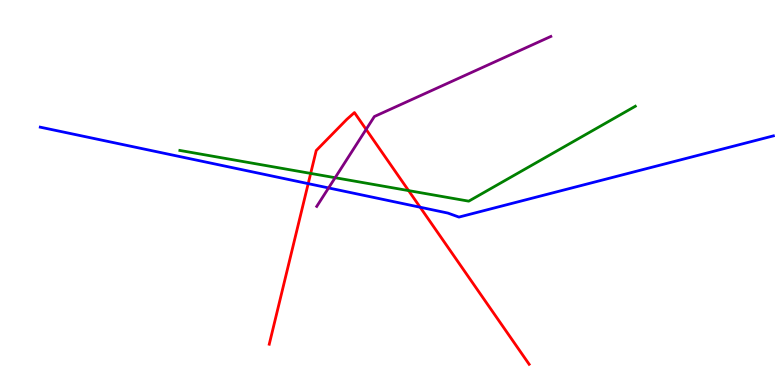[{'lines': ['blue', 'red'], 'intersections': [{'x': 3.98, 'y': 5.23}, {'x': 5.42, 'y': 4.62}]}, {'lines': ['green', 'red'], 'intersections': [{'x': 4.01, 'y': 5.5}, {'x': 5.27, 'y': 5.05}]}, {'lines': ['purple', 'red'], 'intersections': [{'x': 4.72, 'y': 6.64}]}, {'lines': ['blue', 'green'], 'intersections': []}, {'lines': ['blue', 'purple'], 'intersections': [{'x': 4.24, 'y': 5.12}]}, {'lines': ['green', 'purple'], 'intersections': [{'x': 4.32, 'y': 5.38}]}]